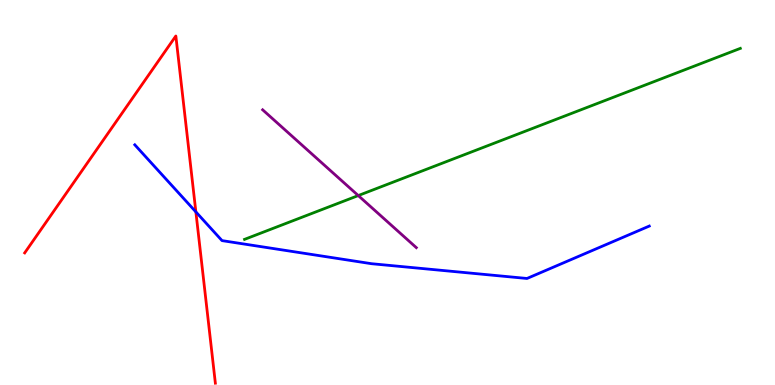[{'lines': ['blue', 'red'], 'intersections': [{'x': 2.53, 'y': 4.5}]}, {'lines': ['green', 'red'], 'intersections': []}, {'lines': ['purple', 'red'], 'intersections': []}, {'lines': ['blue', 'green'], 'intersections': []}, {'lines': ['blue', 'purple'], 'intersections': []}, {'lines': ['green', 'purple'], 'intersections': [{'x': 4.62, 'y': 4.92}]}]